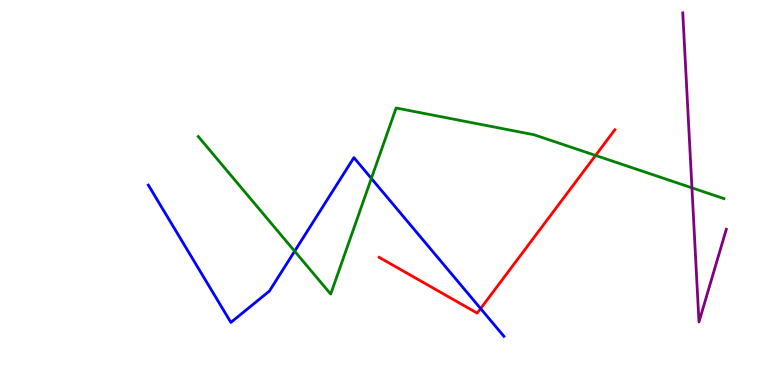[{'lines': ['blue', 'red'], 'intersections': [{'x': 6.2, 'y': 1.98}]}, {'lines': ['green', 'red'], 'intersections': [{'x': 7.68, 'y': 5.96}]}, {'lines': ['purple', 'red'], 'intersections': []}, {'lines': ['blue', 'green'], 'intersections': [{'x': 3.8, 'y': 3.48}, {'x': 4.79, 'y': 5.37}]}, {'lines': ['blue', 'purple'], 'intersections': []}, {'lines': ['green', 'purple'], 'intersections': [{'x': 8.93, 'y': 5.12}]}]